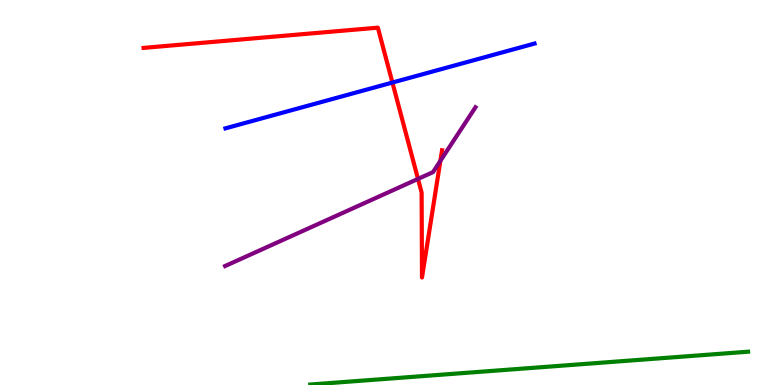[{'lines': ['blue', 'red'], 'intersections': [{'x': 5.06, 'y': 7.86}]}, {'lines': ['green', 'red'], 'intersections': []}, {'lines': ['purple', 'red'], 'intersections': [{'x': 5.39, 'y': 5.35}, {'x': 5.68, 'y': 5.82}]}, {'lines': ['blue', 'green'], 'intersections': []}, {'lines': ['blue', 'purple'], 'intersections': []}, {'lines': ['green', 'purple'], 'intersections': []}]